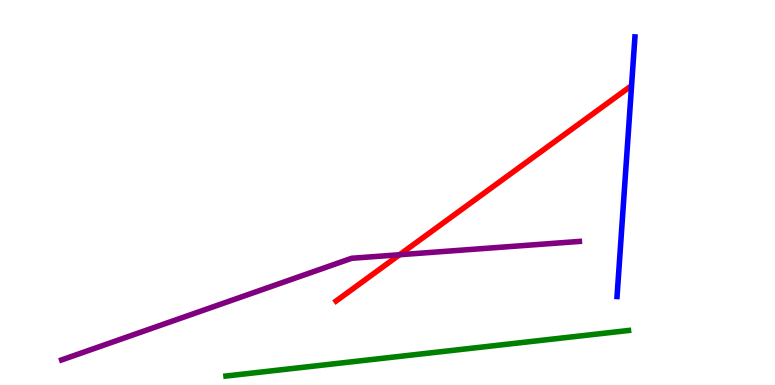[{'lines': ['blue', 'red'], 'intersections': []}, {'lines': ['green', 'red'], 'intersections': []}, {'lines': ['purple', 'red'], 'intersections': [{'x': 5.16, 'y': 3.38}]}, {'lines': ['blue', 'green'], 'intersections': []}, {'lines': ['blue', 'purple'], 'intersections': []}, {'lines': ['green', 'purple'], 'intersections': []}]